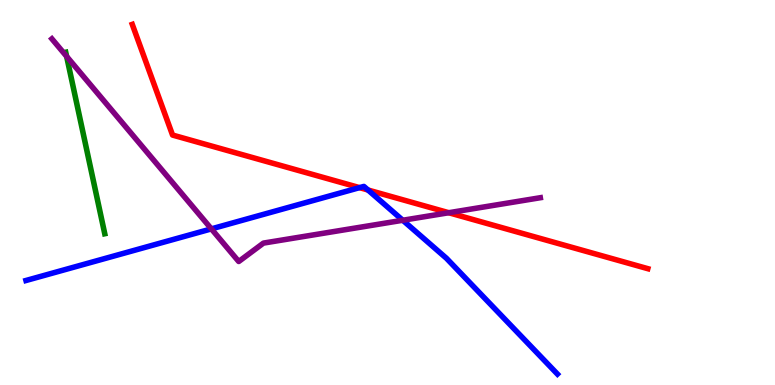[{'lines': ['blue', 'red'], 'intersections': [{'x': 4.64, 'y': 5.13}, {'x': 4.75, 'y': 5.06}]}, {'lines': ['green', 'red'], 'intersections': []}, {'lines': ['purple', 'red'], 'intersections': [{'x': 5.79, 'y': 4.47}]}, {'lines': ['blue', 'green'], 'intersections': []}, {'lines': ['blue', 'purple'], 'intersections': [{'x': 2.73, 'y': 4.05}, {'x': 5.2, 'y': 4.28}]}, {'lines': ['green', 'purple'], 'intersections': [{'x': 0.86, 'y': 8.53}]}]